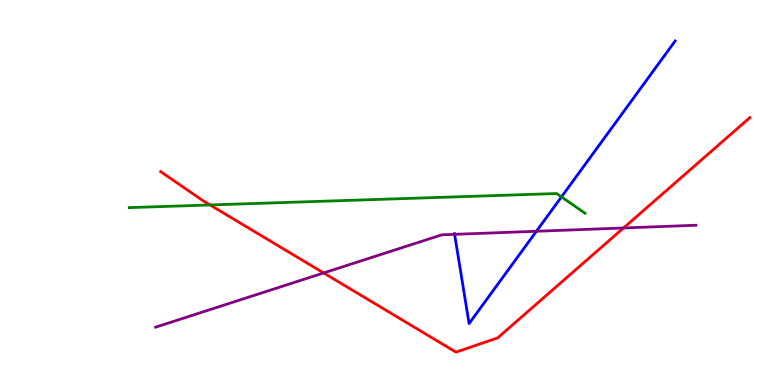[{'lines': ['blue', 'red'], 'intersections': []}, {'lines': ['green', 'red'], 'intersections': [{'x': 2.71, 'y': 4.68}]}, {'lines': ['purple', 'red'], 'intersections': [{'x': 4.18, 'y': 2.91}, {'x': 8.05, 'y': 4.08}]}, {'lines': ['blue', 'green'], 'intersections': [{'x': 7.24, 'y': 4.89}]}, {'lines': ['blue', 'purple'], 'intersections': [{'x': 5.87, 'y': 3.91}, {'x': 6.92, 'y': 3.99}]}, {'lines': ['green', 'purple'], 'intersections': []}]